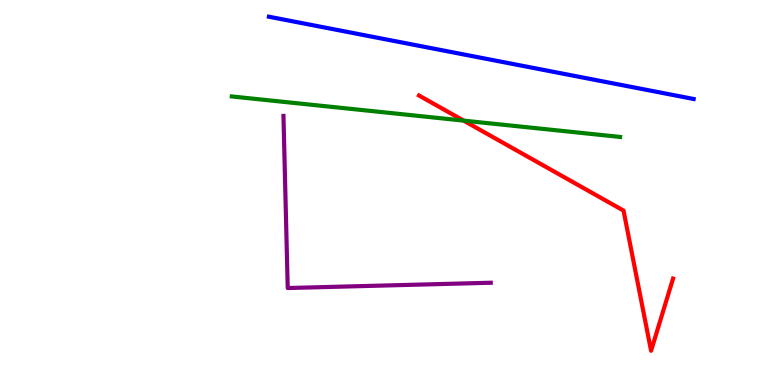[{'lines': ['blue', 'red'], 'intersections': []}, {'lines': ['green', 'red'], 'intersections': [{'x': 5.98, 'y': 6.87}]}, {'lines': ['purple', 'red'], 'intersections': []}, {'lines': ['blue', 'green'], 'intersections': []}, {'lines': ['blue', 'purple'], 'intersections': []}, {'lines': ['green', 'purple'], 'intersections': []}]